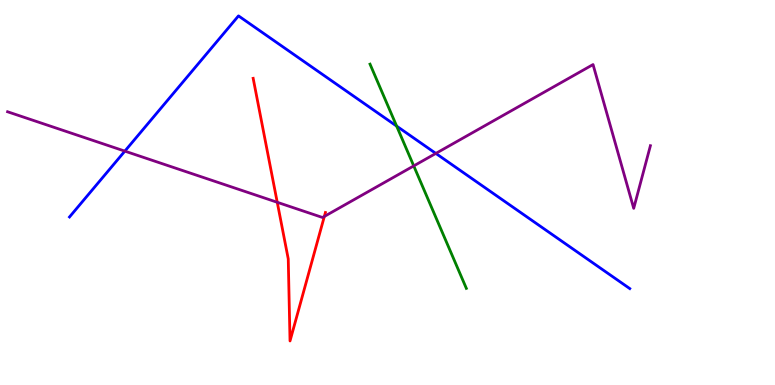[{'lines': ['blue', 'red'], 'intersections': []}, {'lines': ['green', 'red'], 'intersections': []}, {'lines': ['purple', 'red'], 'intersections': [{'x': 3.58, 'y': 4.75}, {'x': 4.19, 'y': 4.38}]}, {'lines': ['blue', 'green'], 'intersections': [{'x': 5.12, 'y': 6.72}]}, {'lines': ['blue', 'purple'], 'intersections': [{'x': 1.61, 'y': 6.07}, {'x': 5.62, 'y': 6.02}]}, {'lines': ['green', 'purple'], 'intersections': [{'x': 5.34, 'y': 5.69}]}]